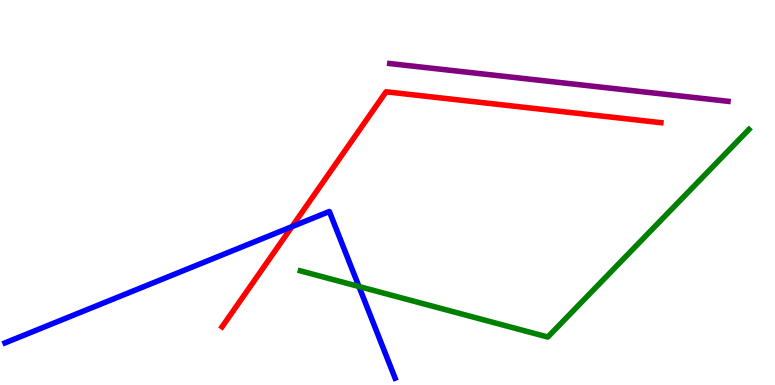[{'lines': ['blue', 'red'], 'intersections': [{'x': 3.77, 'y': 4.11}]}, {'lines': ['green', 'red'], 'intersections': []}, {'lines': ['purple', 'red'], 'intersections': []}, {'lines': ['blue', 'green'], 'intersections': [{'x': 4.63, 'y': 2.56}]}, {'lines': ['blue', 'purple'], 'intersections': []}, {'lines': ['green', 'purple'], 'intersections': []}]